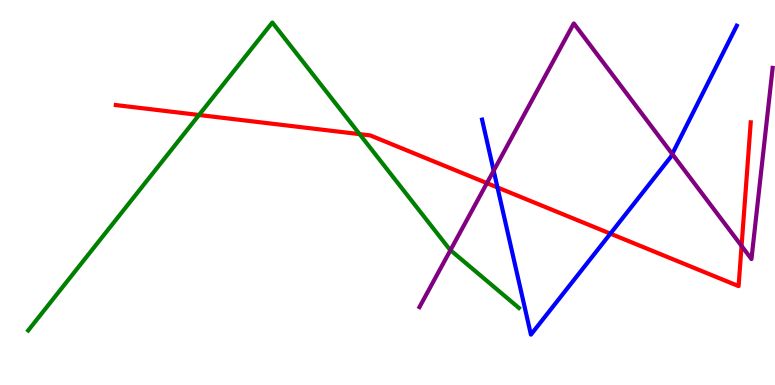[{'lines': ['blue', 'red'], 'intersections': [{'x': 6.42, 'y': 5.13}, {'x': 7.88, 'y': 3.93}]}, {'lines': ['green', 'red'], 'intersections': [{'x': 2.57, 'y': 7.01}, {'x': 4.64, 'y': 6.52}]}, {'lines': ['purple', 'red'], 'intersections': [{'x': 6.28, 'y': 5.24}, {'x': 9.57, 'y': 3.61}]}, {'lines': ['blue', 'green'], 'intersections': []}, {'lines': ['blue', 'purple'], 'intersections': [{'x': 6.37, 'y': 5.57}, {'x': 8.67, 'y': 6.0}]}, {'lines': ['green', 'purple'], 'intersections': [{'x': 5.81, 'y': 3.5}]}]